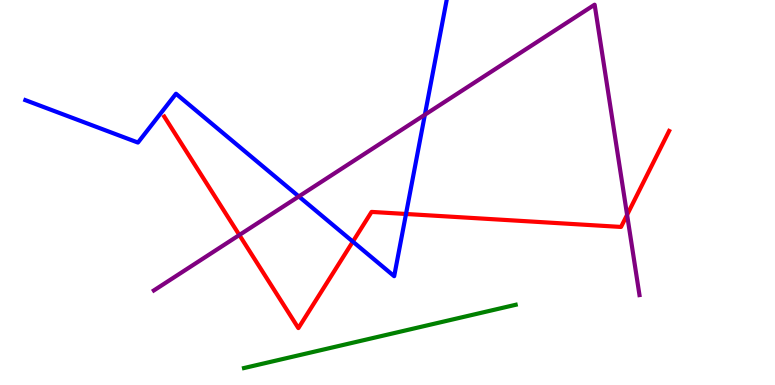[{'lines': ['blue', 'red'], 'intersections': [{'x': 4.55, 'y': 3.72}, {'x': 5.24, 'y': 4.44}]}, {'lines': ['green', 'red'], 'intersections': []}, {'lines': ['purple', 'red'], 'intersections': [{'x': 3.09, 'y': 3.9}, {'x': 8.09, 'y': 4.42}]}, {'lines': ['blue', 'green'], 'intersections': []}, {'lines': ['blue', 'purple'], 'intersections': [{'x': 3.86, 'y': 4.9}, {'x': 5.48, 'y': 7.02}]}, {'lines': ['green', 'purple'], 'intersections': []}]